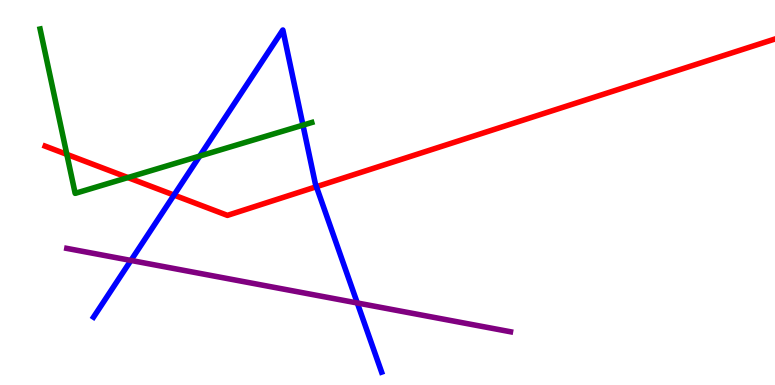[{'lines': ['blue', 'red'], 'intersections': [{'x': 2.25, 'y': 4.93}, {'x': 4.08, 'y': 5.15}]}, {'lines': ['green', 'red'], 'intersections': [{'x': 0.862, 'y': 5.99}, {'x': 1.65, 'y': 5.39}]}, {'lines': ['purple', 'red'], 'intersections': []}, {'lines': ['blue', 'green'], 'intersections': [{'x': 2.58, 'y': 5.95}, {'x': 3.91, 'y': 6.75}]}, {'lines': ['blue', 'purple'], 'intersections': [{'x': 1.69, 'y': 3.24}, {'x': 4.61, 'y': 2.13}]}, {'lines': ['green', 'purple'], 'intersections': []}]